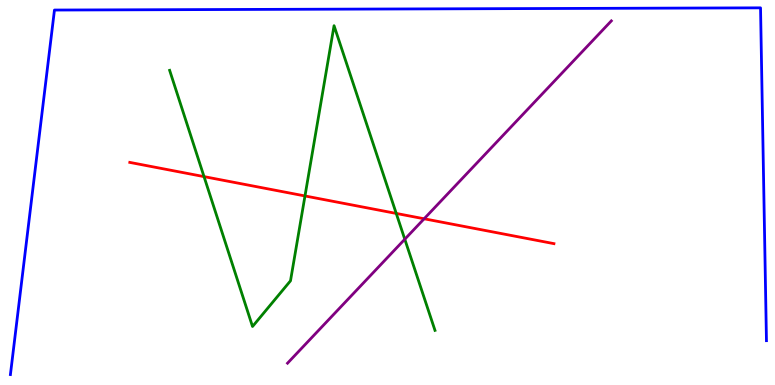[{'lines': ['blue', 'red'], 'intersections': []}, {'lines': ['green', 'red'], 'intersections': [{'x': 2.63, 'y': 5.41}, {'x': 3.94, 'y': 4.91}, {'x': 5.11, 'y': 4.46}]}, {'lines': ['purple', 'red'], 'intersections': [{'x': 5.47, 'y': 4.32}]}, {'lines': ['blue', 'green'], 'intersections': []}, {'lines': ['blue', 'purple'], 'intersections': []}, {'lines': ['green', 'purple'], 'intersections': [{'x': 5.22, 'y': 3.79}]}]